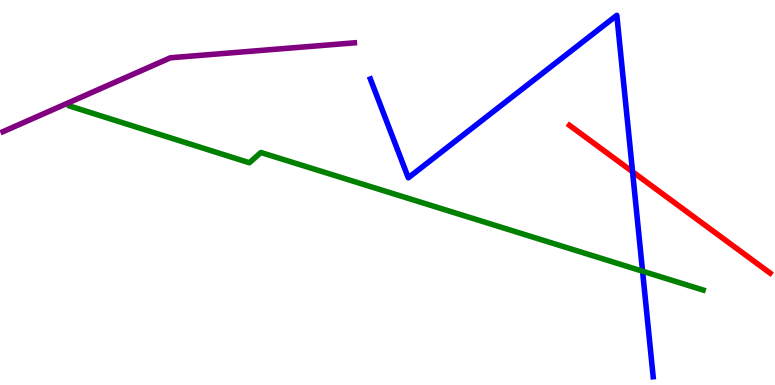[{'lines': ['blue', 'red'], 'intersections': [{'x': 8.16, 'y': 5.54}]}, {'lines': ['green', 'red'], 'intersections': []}, {'lines': ['purple', 'red'], 'intersections': []}, {'lines': ['blue', 'green'], 'intersections': [{'x': 8.29, 'y': 2.96}]}, {'lines': ['blue', 'purple'], 'intersections': []}, {'lines': ['green', 'purple'], 'intersections': []}]